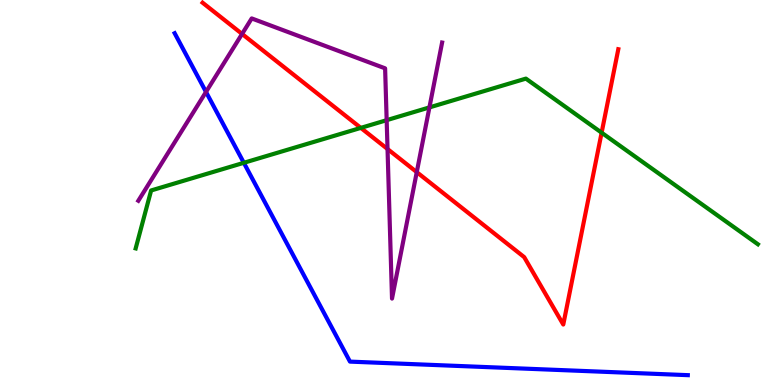[{'lines': ['blue', 'red'], 'intersections': []}, {'lines': ['green', 'red'], 'intersections': [{'x': 4.66, 'y': 6.68}, {'x': 7.76, 'y': 6.55}]}, {'lines': ['purple', 'red'], 'intersections': [{'x': 3.12, 'y': 9.12}, {'x': 5.0, 'y': 6.13}, {'x': 5.38, 'y': 5.53}]}, {'lines': ['blue', 'green'], 'intersections': [{'x': 3.15, 'y': 5.77}]}, {'lines': ['blue', 'purple'], 'intersections': [{'x': 2.66, 'y': 7.61}]}, {'lines': ['green', 'purple'], 'intersections': [{'x': 4.99, 'y': 6.88}, {'x': 5.54, 'y': 7.21}]}]